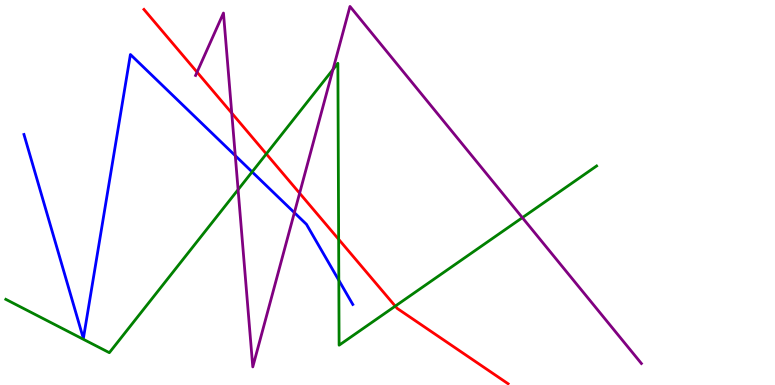[{'lines': ['blue', 'red'], 'intersections': []}, {'lines': ['green', 'red'], 'intersections': [{'x': 3.44, 'y': 6.0}, {'x': 4.37, 'y': 3.78}, {'x': 5.1, 'y': 2.05}]}, {'lines': ['purple', 'red'], 'intersections': [{'x': 2.54, 'y': 8.13}, {'x': 2.99, 'y': 7.06}, {'x': 3.87, 'y': 4.98}]}, {'lines': ['blue', 'green'], 'intersections': [{'x': 3.25, 'y': 5.54}, {'x': 4.37, 'y': 2.72}]}, {'lines': ['blue', 'purple'], 'intersections': [{'x': 3.04, 'y': 5.96}, {'x': 3.8, 'y': 4.48}]}, {'lines': ['green', 'purple'], 'intersections': [{'x': 3.07, 'y': 5.07}, {'x': 4.3, 'y': 8.19}, {'x': 6.74, 'y': 4.35}]}]